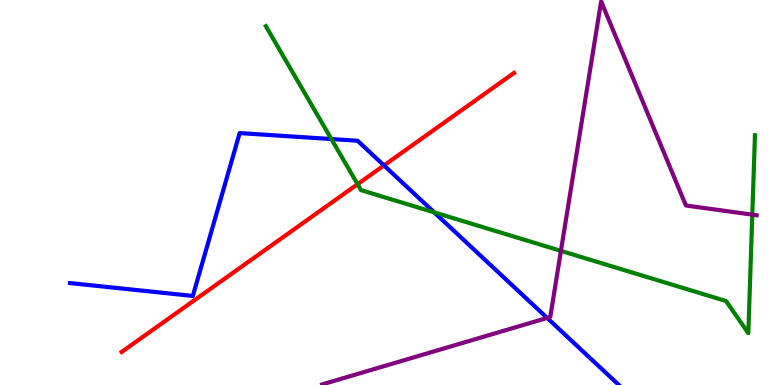[{'lines': ['blue', 'red'], 'intersections': [{'x': 4.95, 'y': 5.7}]}, {'lines': ['green', 'red'], 'intersections': [{'x': 4.61, 'y': 5.22}]}, {'lines': ['purple', 'red'], 'intersections': []}, {'lines': ['blue', 'green'], 'intersections': [{'x': 4.28, 'y': 6.39}, {'x': 5.6, 'y': 4.48}]}, {'lines': ['blue', 'purple'], 'intersections': [{'x': 7.06, 'y': 1.74}]}, {'lines': ['green', 'purple'], 'intersections': [{'x': 7.24, 'y': 3.48}, {'x': 9.71, 'y': 4.42}]}]